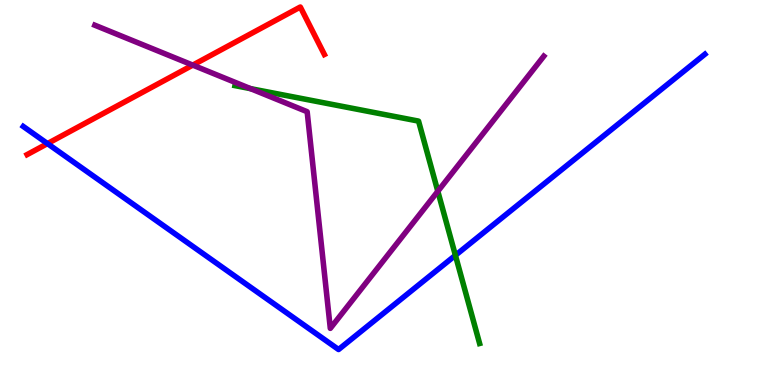[{'lines': ['blue', 'red'], 'intersections': [{'x': 0.613, 'y': 6.27}]}, {'lines': ['green', 'red'], 'intersections': []}, {'lines': ['purple', 'red'], 'intersections': [{'x': 2.49, 'y': 8.31}]}, {'lines': ['blue', 'green'], 'intersections': [{'x': 5.88, 'y': 3.37}]}, {'lines': ['blue', 'purple'], 'intersections': []}, {'lines': ['green', 'purple'], 'intersections': [{'x': 3.23, 'y': 7.7}, {'x': 5.65, 'y': 5.03}]}]